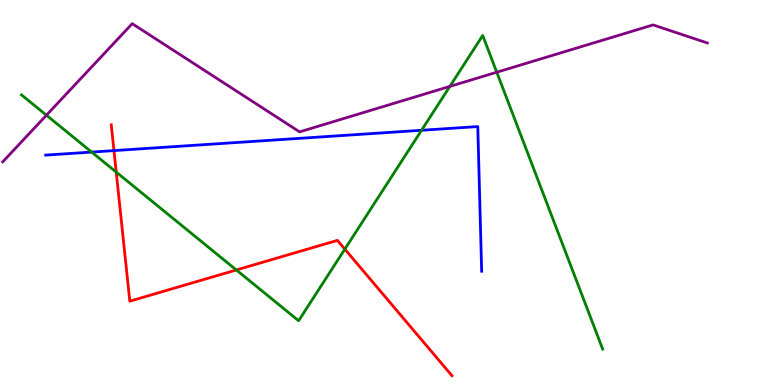[{'lines': ['blue', 'red'], 'intersections': [{'x': 1.47, 'y': 6.09}]}, {'lines': ['green', 'red'], 'intersections': [{'x': 1.5, 'y': 5.53}, {'x': 3.05, 'y': 2.99}, {'x': 4.45, 'y': 3.53}]}, {'lines': ['purple', 'red'], 'intersections': []}, {'lines': ['blue', 'green'], 'intersections': [{'x': 1.18, 'y': 6.05}, {'x': 5.44, 'y': 6.62}]}, {'lines': ['blue', 'purple'], 'intersections': []}, {'lines': ['green', 'purple'], 'intersections': [{'x': 0.599, 'y': 7.01}, {'x': 5.8, 'y': 7.76}, {'x': 6.41, 'y': 8.12}]}]